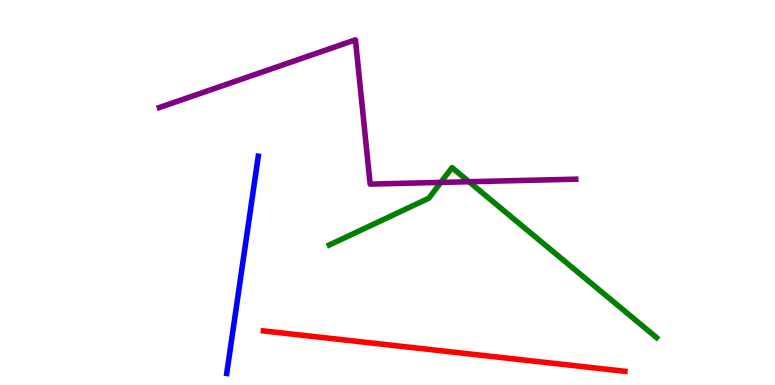[{'lines': ['blue', 'red'], 'intersections': []}, {'lines': ['green', 'red'], 'intersections': []}, {'lines': ['purple', 'red'], 'intersections': []}, {'lines': ['blue', 'green'], 'intersections': []}, {'lines': ['blue', 'purple'], 'intersections': []}, {'lines': ['green', 'purple'], 'intersections': [{'x': 5.69, 'y': 5.26}, {'x': 6.05, 'y': 5.28}]}]